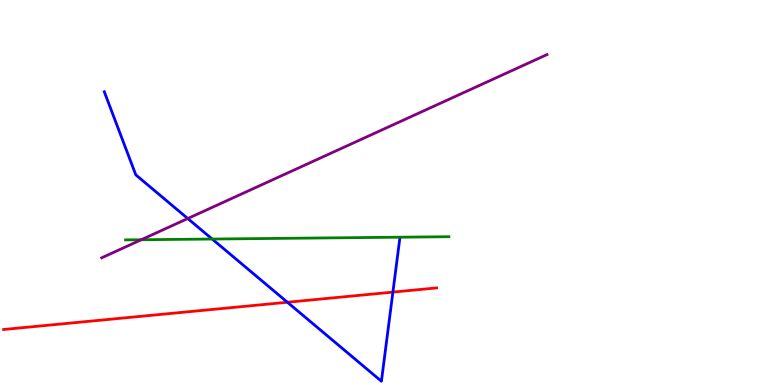[{'lines': ['blue', 'red'], 'intersections': [{'x': 3.71, 'y': 2.15}, {'x': 5.07, 'y': 2.41}]}, {'lines': ['green', 'red'], 'intersections': []}, {'lines': ['purple', 'red'], 'intersections': []}, {'lines': ['blue', 'green'], 'intersections': [{'x': 2.74, 'y': 3.79}]}, {'lines': ['blue', 'purple'], 'intersections': [{'x': 2.42, 'y': 4.32}]}, {'lines': ['green', 'purple'], 'intersections': [{'x': 1.82, 'y': 3.77}]}]